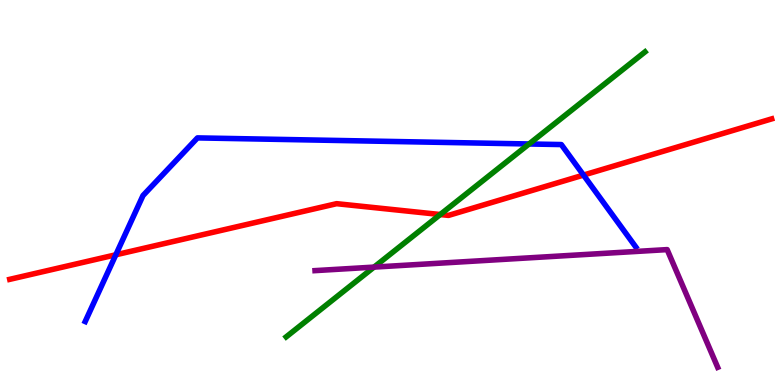[{'lines': ['blue', 'red'], 'intersections': [{'x': 1.49, 'y': 3.38}, {'x': 7.53, 'y': 5.45}]}, {'lines': ['green', 'red'], 'intersections': [{'x': 5.68, 'y': 4.43}]}, {'lines': ['purple', 'red'], 'intersections': []}, {'lines': ['blue', 'green'], 'intersections': [{'x': 6.83, 'y': 6.26}]}, {'lines': ['blue', 'purple'], 'intersections': []}, {'lines': ['green', 'purple'], 'intersections': [{'x': 4.83, 'y': 3.06}]}]